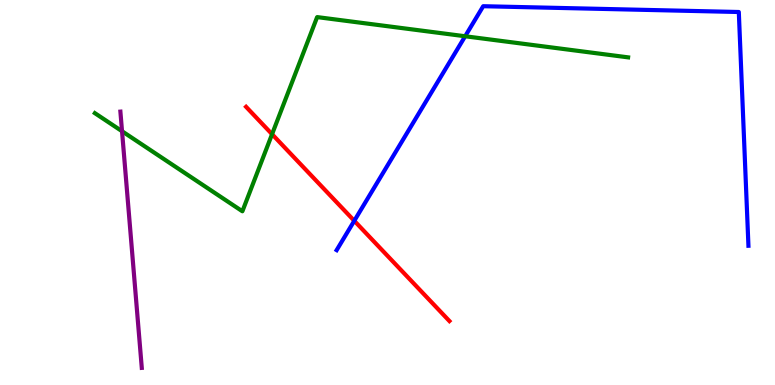[{'lines': ['blue', 'red'], 'intersections': [{'x': 4.57, 'y': 4.26}]}, {'lines': ['green', 'red'], 'intersections': [{'x': 3.51, 'y': 6.51}]}, {'lines': ['purple', 'red'], 'intersections': []}, {'lines': ['blue', 'green'], 'intersections': [{'x': 6.0, 'y': 9.06}]}, {'lines': ['blue', 'purple'], 'intersections': []}, {'lines': ['green', 'purple'], 'intersections': [{'x': 1.57, 'y': 6.59}]}]